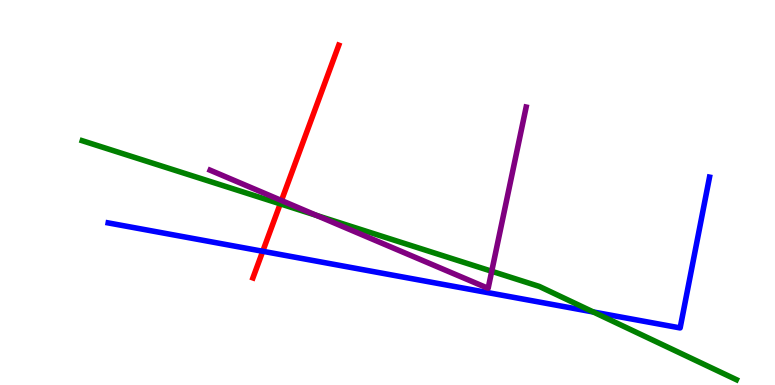[{'lines': ['blue', 'red'], 'intersections': [{'x': 3.39, 'y': 3.47}]}, {'lines': ['green', 'red'], 'intersections': [{'x': 3.62, 'y': 4.71}]}, {'lines': ['purple', 'red'], 'intersections': [{'x': 3.63, 'y': 4.79}]}, {'lines': ['blue', 'green'], 'intersections': [{'x': 7.66, 'y': 1.9}]}, {'lines': ['blue', 'purple'], 'intersections': []}, {'lines': ['green', 'purple'], 'intersections': [{'x': 4.08, 'y': 4.41}, {'x': 6.34, 'y': 2.95}]}]